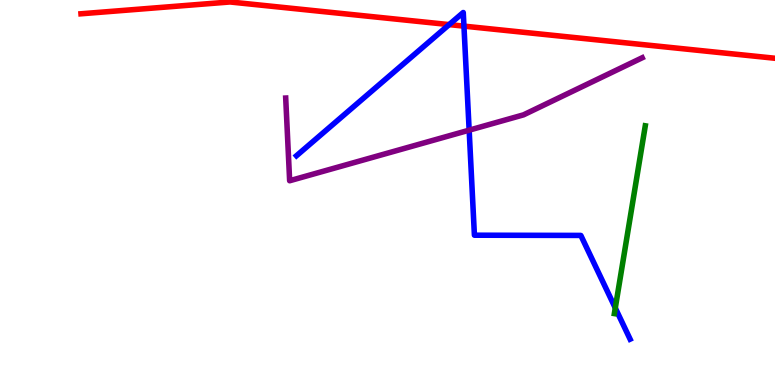[{'lines': ['blue', 'red'], 'intersections': [{'x': 5.8, 'y': 9.36}, {'x': 5.99, 'y': 9.32}]}, {'lines': ['green', 'red'], 'intersections': []}, {'lines': ['purple', 'red'], 'intersections': []}, {'lines': ['blue', 'green'], 'intersections': [{'x': 7.94, 'y': 2.0}]}, {'lines': ['blue', 'purple'], 'intersections': [{'x': 6.05, 'y': 6.62}]}, {'lines': ['green', 'purple'], 'intersections': []}]